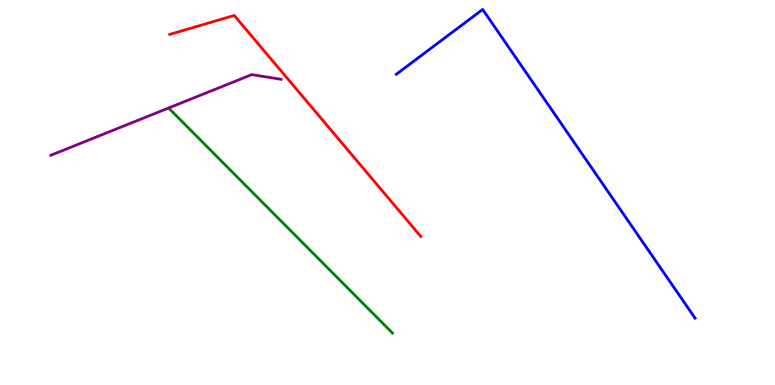[{'lines': ['blue', 'red'], 'intersections': []}, {'lines': ['green', 'red'], 'intersections': []}, {'lines': ['purple', 'red'], 'intersections': []}, {'lines': ['blue', 'green'], 'intersections': []}, {'lines': ['blue', 'purple'], 'intersections': []}, {'lines': ['green', 'purple'], 'intersections': []}]